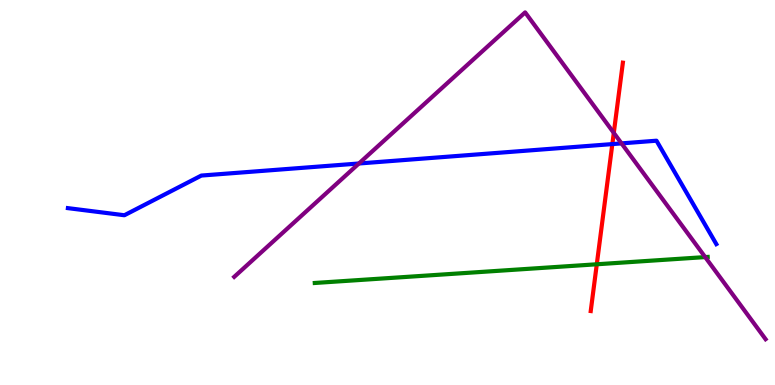[{'lines': ['blue', 'red'], 'intersections': [{'x': 7.9, 'y': 6.26}]}, {'lines': ['green', 'red'], 'intersections': [{'x': 7.7, 'y': 3.14}]}, {'lines': ['purple', 'red'], 'intersections': [{'x': 7.92, 'y': 6.55}]}, {'lines': ['blue', 'green'], 'intersections': []}, {'lines': ['blue', 'purple'], 'intersections': [{'x': 4.63, 'y': 5.75}, {'x': 8.02, 'y': 6.28}]}, {'lines': ['green', 'purple'], 'intersections': [{'x': 9.1, 'y': 3.32}]}]